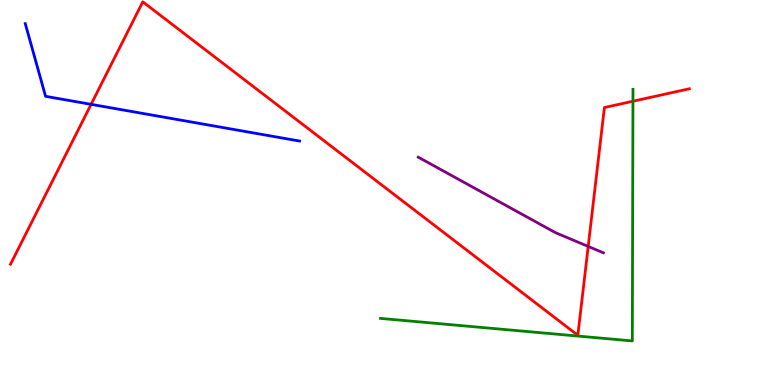[{'lines': ['blue', 'red'], 'intersections': [{'x': 1.18, 'y': 7.29}]}, {'lines': ['green', 'red'], 'intersections': [{'x': 8.17, 'y': 7.37}]}, {'lines': ['purple', 'red'], 'intersections': [{'x': 7.59, 'y': 3.6}]}, {'lines': ['blue', 'green'], 'intersections': []}, {'lines': ['blue', 'purple'], 'intersections': []}, {'lines': ['green', 'purple'], 'intersections': []}]